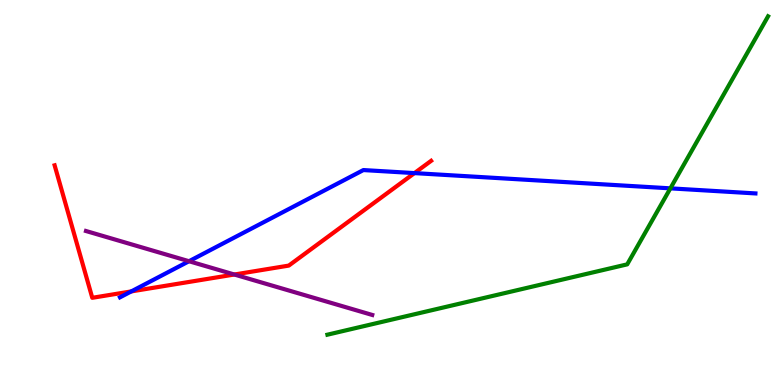[{'lines': ['blue', 'red'], 'intersections': [{'x': 1.69, 'y': 2.43}, {'x': 5.35, 'y': 5.5}]}, {'lines': ['green', 'red'], 'intersections': []}, {'lines': ['purple', 'red'], 'intersections': [{'x': 3.02, 'y': 2.87}]}, {'lines': ['blue', 'green'], 'intersections': [{'x': 8.65, 'y': 5.11}]}, {'lines': ['blue', 'purple'], 'intersections': [{'x': 2.44, 'y': 3.21}]}, {'lines': ['green', 'purple'], 'intersections': []}]